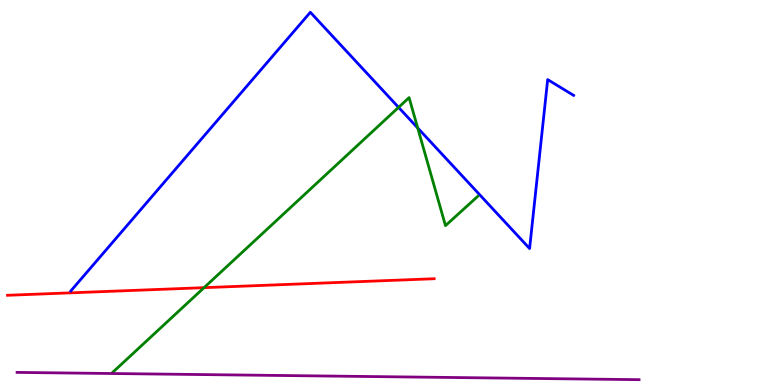[{'lines': ['blue', 'red'], 'intersections': []}, {'lines': ['green', 'red'], 'intersections': [{'x': 2.63, 'y': 2.53}]}, {'lines': ['purple', 'red'], 'intersections': []}, {'lines': ['blue', 'green'], 'intersections': [{'x': 5.14, 'y': 7.21}, {'x': 5.39, 'y': 6.68}]}, {'lines': ['blue', 'purple'], 'intersections': []}, {'lines': ['green', 'purple'], 'intersections': []}]